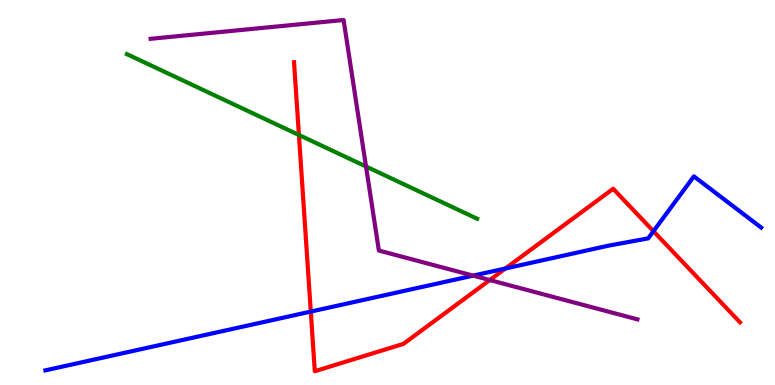[{'lines': ['blue', 'red'], 'intersections': [{'x': 4.01, 'y': 1.91}, {'x': 6.52, 'y': 3.03}, {'x': 8.43, 'y': 3.99}]}, {'lines': ['green', 'red'], 'intersections': [{'x': 3.86, 'y': 6.49}]}, {'lines': ['purple', 'red'], 'intersections': [{'x': 6.32, 'y': 2.73}]}, {'lines': ['blue', 'green'], 'intersections': []}, {'lines': ['blue', 'purple'], 'intersections': [{'x': 6.11, 'y': 2.84}]}, {'lines': ['green', 'purple'], 'intersections': [{'x': 4.72, 'y': 5.68}]}]